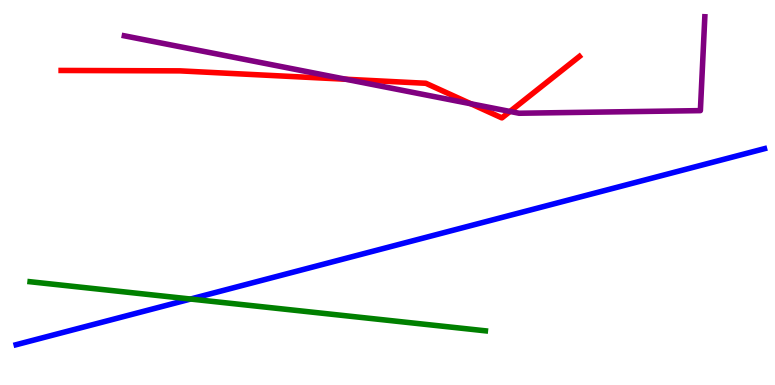[{'lines': ['blue', 'red'], 'intersections': []}, {'lines': ['green', 'red'], 'intersections': []}, {'lines': ['purple', 'red'], 'intersections': [{'x': 4.46, 'y': 7.94}, {'x': 6.08, 'y': 7.3}, {'x': 6.58, 'y': 7.11}]}, {'lines': ['blue', 'green'], 'intersections': [{'x': 2.46, 'y': 2.23}]}, {'lines': ['blue', 'purple'], 'intersections': []}, {'lines': ['green', 'purple'], 'intersections': []}]